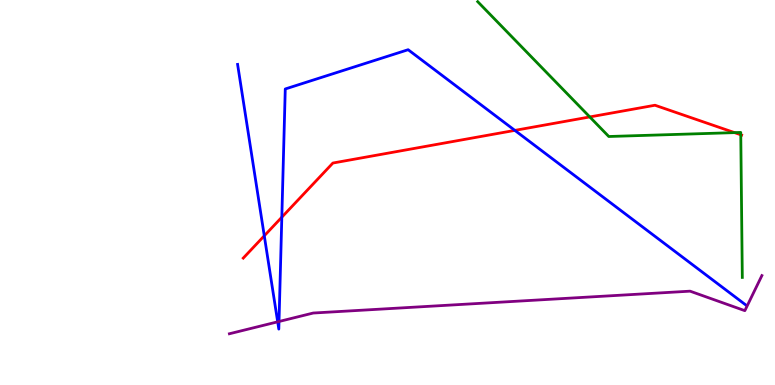[{'lines': ['blue', 'red'], 'intersections': [{'x': 3.41, 'y': 3.88}, {'x': 3.64, 'y': 4.36}, {'x': 6.64, 'y': 6.61}]}, {'lines': ['green', 'red'], 'intersections': [{'x': 7.61, 'y': 6.96}, {'x': 9.48, 'y': 6.56}, {'x': 9.56, 'y': 6.5}]}, {'lines': ['purple', 'red'], 'intersections': []}, {'lines': ['blue', 'green'], 'intersections': []}, {'lines': ['blue', 'purple'], 'intersections': [{'x': 3.58, 'y': 1.64}, {'x': 3.6, 'y': 1.65}]}, {'lines': ['green', 'purple'], 'intersections': []}]